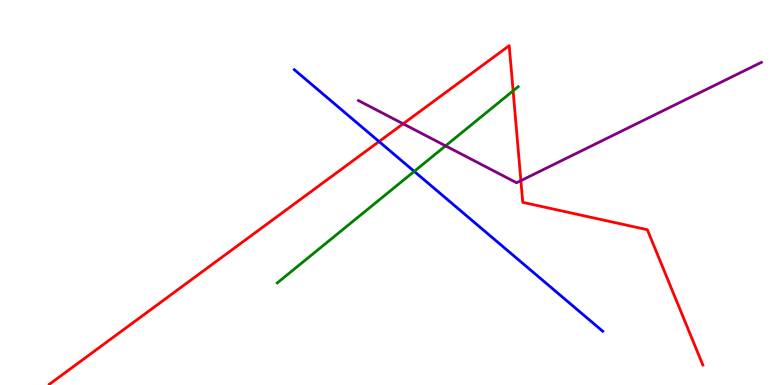[{'lines': ['blue', 'red'], 'intersections': [{'x': 4.89, 'y': 6.32}]}, {'lines': ['green', 'red'], 'intersections': [{'x': 6.62, 'y': 7.64}]}, {'lines': ['purple', 'red'], 'intersections': [{'x': 5.2, 'y': 6.78}, {'x': 6.72, 'y': 5.31}]}, {'lines': ['blue', 'green'], 'intersections': [{'x': 5.34, 'y': 5.55}]}, {'lines': ['blue', 'purple'], 'intersections': []}, {'lines': ['green', 'purple'], 'intersections': [{'x': 5.75, 'y': 6.21}]}]